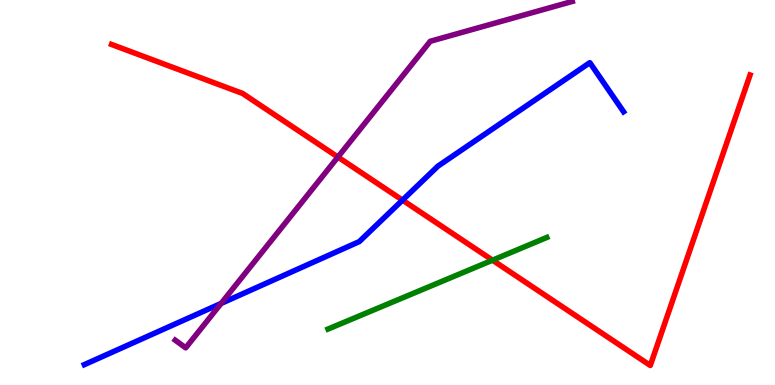[{'lines': ['blue', 'red'], 'intersections': [{'x': 5.19, 'y': 4.8}]}, {'lines': ['green', 'red'], 'intersections': [{'x': 6.36, 'y': 3.24}]}, {'lines': ['purple', 'red'], 'intersections': [{'x': 4.36, 'y': 5.92}]}, {'lines': ['blue', 'green'], 'intersections': []}, {'lines': ['blue', 'purple'], 'intersections': [{'x': 2.85, 'y': 2.12}]}, {'lines': ['green', 'purple'], 'intersections': []}]